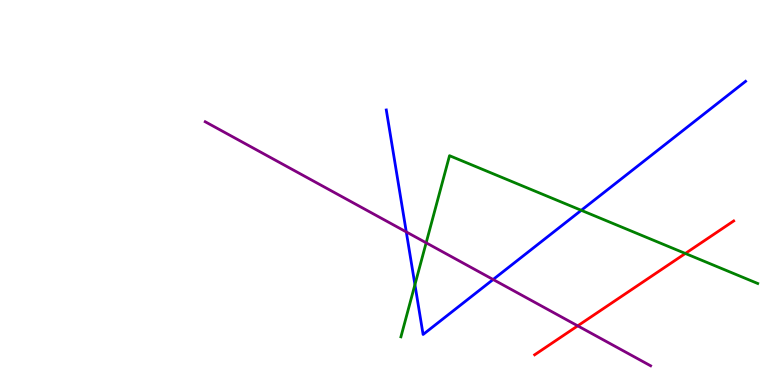[{'lines': ['blue', 'red'], 'intersections': []}, {'lines': ['green', 'red'], 'intersections': [{'x': 8.84, 'y': 3.42}]}, {'lines': ['purple', 'red'], 'intersections': [{'x': 7.45, 'y': 1.54}]}, {'lines': ['blue', 'green'], 'intersections': [{'x': 5.35, 'y': 2.61}, {'x': 7.5, 'y': 4.54}]}, {'lines': ['blue', 'purple'], 'intersections': [{'x': 5.24, 'y': 3.98}, {'x': 6.36, 'y': 2.74}]}, {'lines': ['green', 'purple'], 'intersections': [{'x': 5.5, 'y': 3.69}]}]